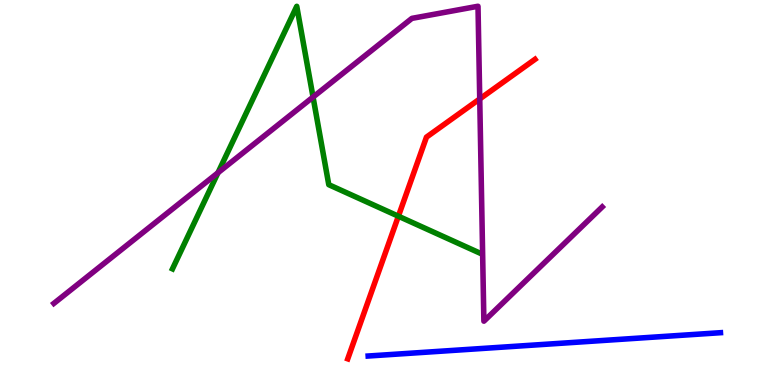[{'lines': ['blue', 'red'], 'intersections': []}, {'lines': ['green', 'red'], 'intersections': [{'x': 5.14, 'y': 4.38}]}, {'lines': ['purple', 'red'], 'intersections': [{'x': 6.19, 'y': 7.43}]}, {'lines': ['blue', 'green'], 'intersections': []}, {'lines': ['blue', 'purple'], 'intersections': []}, {'lines': ['green', 'purple'], 'intersections': [{'x': 2.81, 'y': 5.51}, {'x': 4.04, 'y': 7.48}]}]